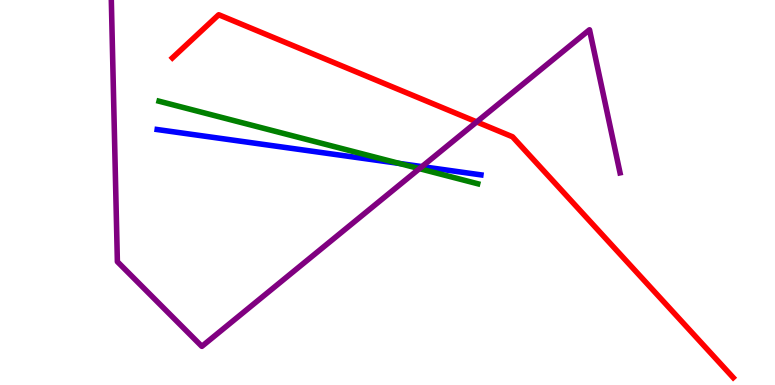[{'lines': ['blue', 'red'], 'intersections': []}, {'lines': ['green', 'red'], 'intersections': []}, {'lines': ['purple', 'red'], 'intersections': [{'x': 6.15, 'y': 6.83}]}, {'lines': ['blue', 'green'], 'intersections': [{'x': 5.15, 'y': 5.76}]}, {'lines': ['blue', 'purple'], 'intersections': [{'x': 5.44, 'y': 5.67}]}, {'lines': ['green', 'purple'], 'intersections': [{'x': 5.41, 'y': 5.62}]}]